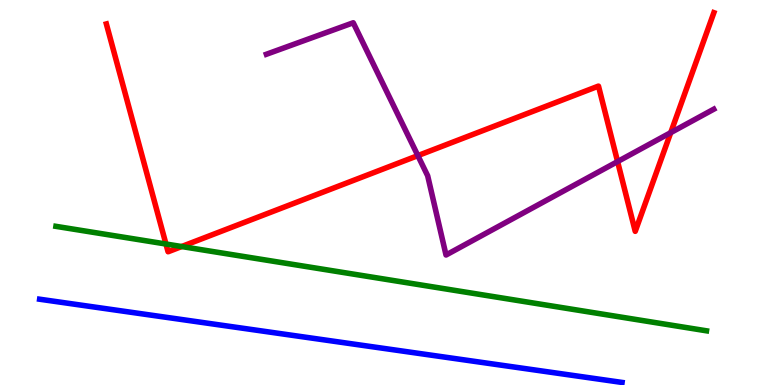[{'lines': ['blue', 'red'], 'intersections': []}, {'lines': ['green', 'red'], 'intersections': [{'x': 2.14, 'y': 3.66}, {'x': 2.34, 'y': 3.6}]}, {'lines': ['purple', 'red'], 'intersections': [{'x': 5.39, 'y': 5.96}, {'x': 7.97, 'y': 5.8}, {'x': 8.65, 'y': 6.55}]}, {'lines': ['blue', 'green'], 'intersections': []}, {'lines': ['blue', 'purple'], 'intersections': []}, {'lines': ['green', 'purple'], 'intersections': []}]